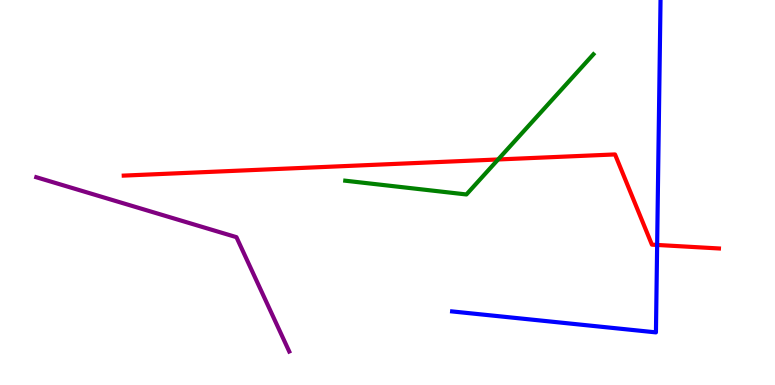[{'lines': ['blue', 'red'], 'intersections': [{'x': 8.48, 'y': 3.64}]}, {'lines': ['green', 'red'], 'intersections': [{'x': 6.43, 'y': 5.86}]}, {'lines': ['purple', 'red'], 'intersections': []}, {'lines': ['blue', 'green'], 'intersections': []}, {'lines': ['blue', 'purple'], 'intersections': []}, {'lines': ['green', 'purple'], 'intersections': []}]